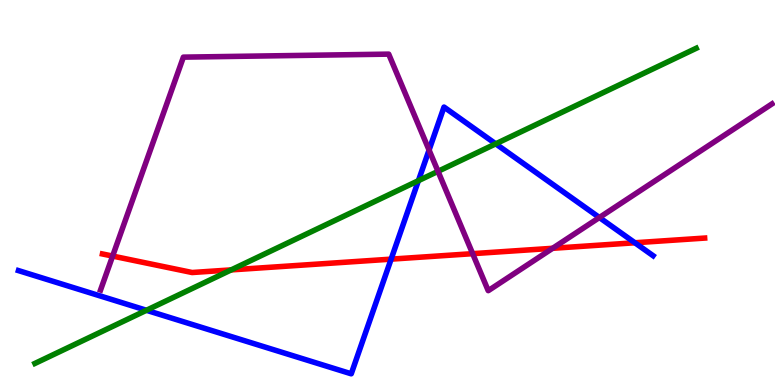[{'lines': ['blue', 'red'], 'intersections': [{'x': 5.05, 'y': 3.27}, {'x': 8.19, 'y': 3.69}]}, {'lines': ['green', 'red'], 'intersections': [{'x': 2.98, 'y': 2.99}]}, {'lines': ['purple', 'red'], 'intersections': [{'x': 1.45, 'y': 3.35}, {'x': 6.1, 'y': 3.41}, {'x': 7.13, 'y': 3.55}]}, {'lines': ['blue', 'green'], 'intersections': [{'x': 1.89, 'y': 1.94}, {'x': 5.4, 'y': 5.31}, {'x': 6.4, 'y': 6.26}]}, {'lines': ['blue', 'purple'], 'intersections': [{'x': 5.54, 'y': 6.1}, {'x': 7.73, 'y': 4.35}]}, {'lines': ['green', 'purple'], 'intersections': [{'x': 5.65, 'y': 5.55}]}]